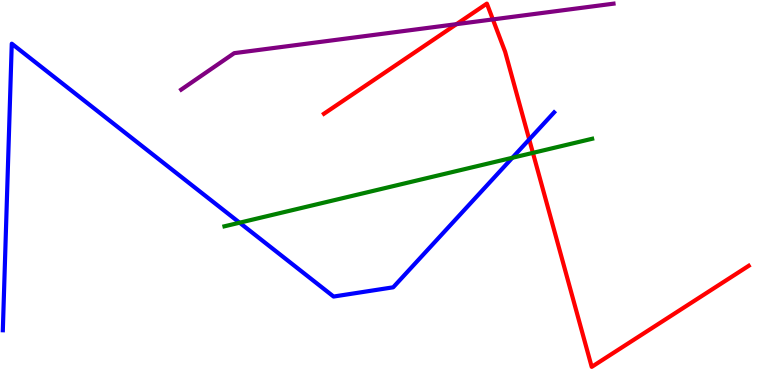[{'lines': ['blue', 'red'], 'intersections': [{'x': 6.83, 'y': 6.38}]}, {'lines': ['green', 'red'], 'intersections': [{'x': 6.88, 'y': 6.03}]}, {'lines': ['purple', 'red'], 'intersections': [{'x': 5.89, 'y': 9.37}, {'x': 6.36, 'y': 9.5}]}, {'lines': ['blue', 'green'], 'intersections': [{'x': 3.09, 'y': 4.22}, {'x': 6.61, 'y': 5.9}]}, {'lines': ['blue', 'purple'], 'intersections': []}, {'lines': ['green', 'purple'], 'intersections': []}]